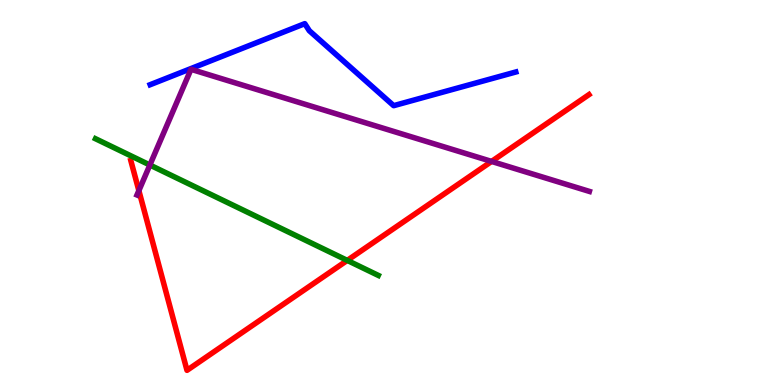[{'lines': ['blue', 'red'], 'intersections': []}, {'lines': ['green', 'red'], 'intersections': [{'x': 4.48, 'y': 3.24}]}, {'lines': ['purple', 'red'], 'intersections': [{'x': 1.79, 'y': 5.05}, {'x': 6.34, 'y': 5.81}]}, {'lines': ['blue', 'green'], 'intersections': []}, {'lines': ['blue', 'purple'], 'intersections': []}, {'lines': ['green', 'purple'], 'intersections': [{'x': 1.93, 'y': 5.71}]}]